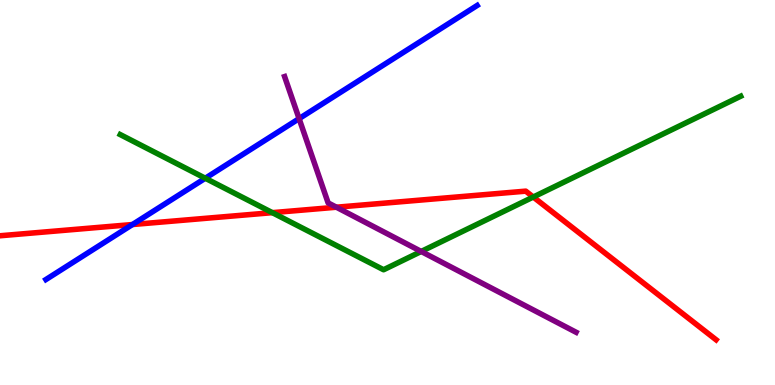[{'lines': ['blue', 'red'], 'intersections': [{'x': 1.71, 'y': 4.17}]}, {'lines': ['green', 'red'], 'intersections': [{'x': 3.51, 'y': 4.48}, {'x': 6.88, 'y': 4.88}]}, {'lines': ['purple', 'red'], 'intersections': [{'x': 4.34, 'y': 4.62}]}, {'lines': ['blue', 'green'], 'intersections': [{'x': 2.65, 'y': 5.37}]}, {'lines': ['blue', 'purple'], 'intersections': [{'x': 3.86, 'y': 6.92}]}, {'lines': ['green', 'purple'], 'intersections': [{'x': 5.43, 'y': 3.47}]}]